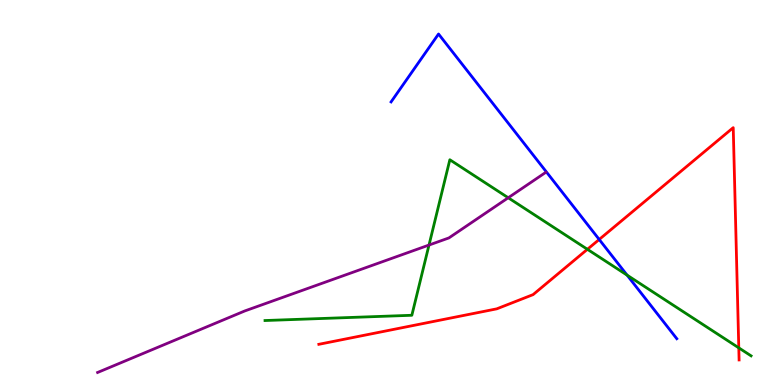[{'lines': ['blue', 'red'], 'intersections': [{'x': 7.73, 'y': 3.78}]}, {'lines': ['green', 'red'], 'intersections': [{'x': 7.58, 'y': 3.52}, {'x': 9.53, 'y': 0.965}]}, {'lines': ['purple', 'red'], 'intersections': []}, {'lines': ['blue', 'green'], 'intersections': [{'x': 8.09, 'y': 2.85}]}, {'lines': ['blue', 'purple'], 'intersections': []}, {'lines': ['green', 'purple'], 'intersections': [{'x': 5.54, 'y': 3.64}, {'x': 6.56, 'y': 4.86}]}]